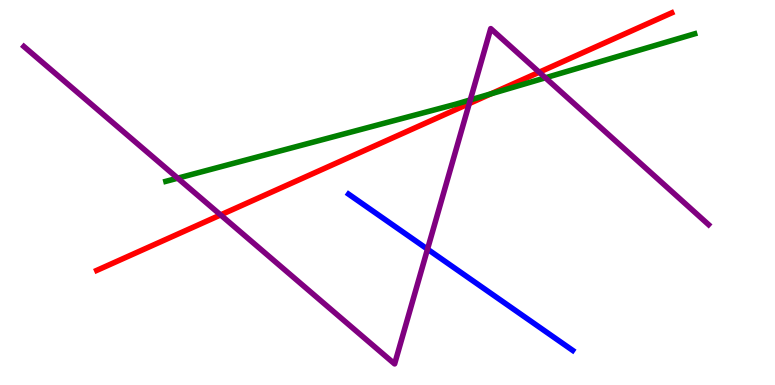[{'lines': ['blue', 'red'], 'intersections': []}, {'lines': ['green', 'red'], 'intersections': [{'x': 6.33, 'y': 7.56}]}, {'lines': ['purple', 'red'], 'intersections': [{'x': 2.85, 'y': 4.42}, {'x': 6.05, 'y': 7.31}, {'x': 6.96, 'y': 8.12}]}, {'lines': ['blue', 'green'], 'intersections': []}, {'lines': ['blue', 'purple'], 'intersections': [{'x': 5.52, 'y': 3.53}]}, {'lines': ['green', 'purple'], 'intersections': [{'x': 2.29, 'y': 5.37}, {'x': 6.07, 'y': 7.4}, {'x': 7.04, 'y': 7.98}]}]